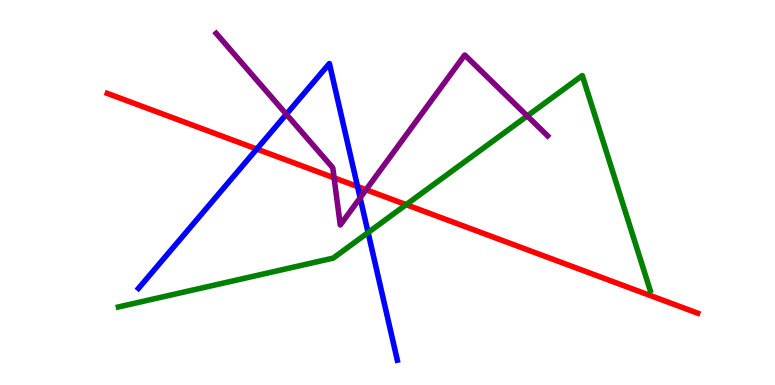[{'lines': ['blue', 'red'], 'intersections': [{'x': 3.31, 'y': 6.13}, {'x': 4.61, 'y': 5.15}]}, {'lines': ['green', 'red'], 'intersections': [{'x': 5.24, 'y': 4.68}]}, {'lines': ['purple', 'red'], 'intersections': [{'x': 4.31, 'y': 5.38}, {'x': 4.72, 'y': 5.07}]}, {'lines': ['blue', 'green'], 'intersections': [{'x': 4.75, 'y': 3.96}]}, {'lines': ['blue', 'purple'], 'intersections': [{'x': 3.69, 'y': 7.03}, {'x': 4.65, 'y': 4.86}]}, {'lines': ['green', 'purple'], 'intersections': [{'x': 6.8, 'y': 6.99}]}]